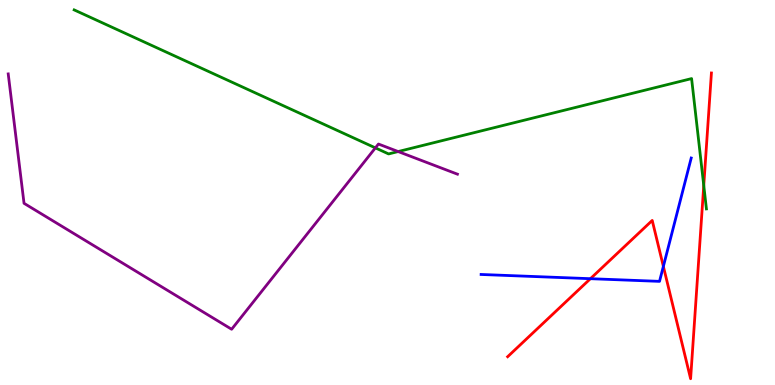[{'lines': ['blue', 'red'], 'intersections': [{'x': 7.62, 'y': 2.76}, {'x': 8.56, 'y': 3.08}]}, {'lines': ['green', 'red'], 'intersections': [{'x': 9.08, 'y': 5.18}]}, {'lines': ['purple', 'red'], 'intersections': []}, {'lines': ['blue', 'green'], 'intersections': []}, {'lines': ['blue', 'purple'], 'intersections': []}, {'lines': ['green', 'purple'], 'intersections': [{'x': 4.84, 'y': 6.16}, {'x': 5.14, 'y': 6.06}]}]